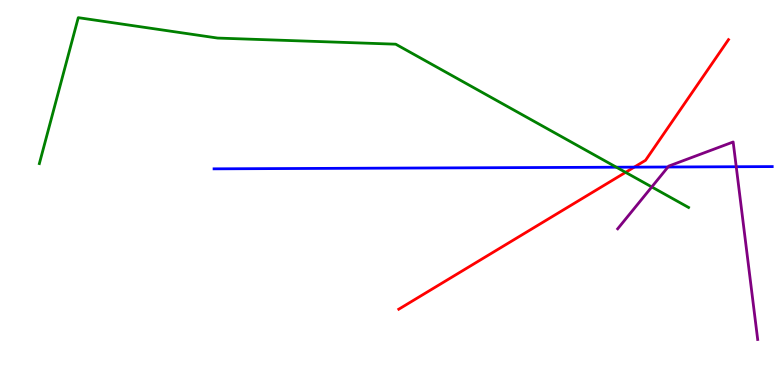[{'lines': ['blue', 'red'], 'intersections': [{'x': 8.18, 'y': 5.66}]}, {'lines': ['green', 'red'], 'intersections': [{'x': 8.07, 'y': 5.52}]}, {'lines': ['purple', 'red'], 'intersections': []}, {'lines': ['blue', 'green'], 'intersections': [{'x': 7.95, 'y': 5.66}]}, {'lines': ['blue', 'purple'], 'intersections': [{'x': 8.62, 'y': 5.66}, {'x': 9.5, 'y': 5.67}]}, {'lines': ['green', 'purple'], 'intersections': [{'x': 8.41, 'y': 5.14}]}]